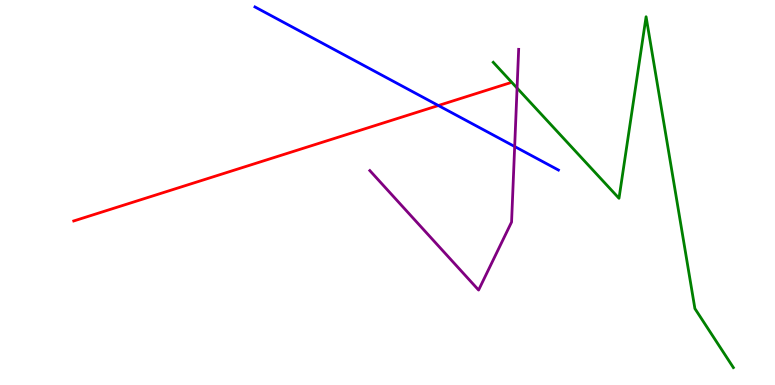[{'lines': ['blue', 'red'], 'intersections': [{'x': 5.66, 'y': 7.26}]}, {'lines': ['green', 'red'], 'intersections': []}, {'lines': ['purple', 'red'], 'intersections': []}, {'lines': ['blue', 'green'], 'intersections': []}, {'lines': ['blue', 'purple'], 'intersections': [{'x': 6.64, 'y': 6.19}]}, {'lines': ['green', 'purple'], 'intersections': [{'x': 6.67, 'y': 7.71}]}]